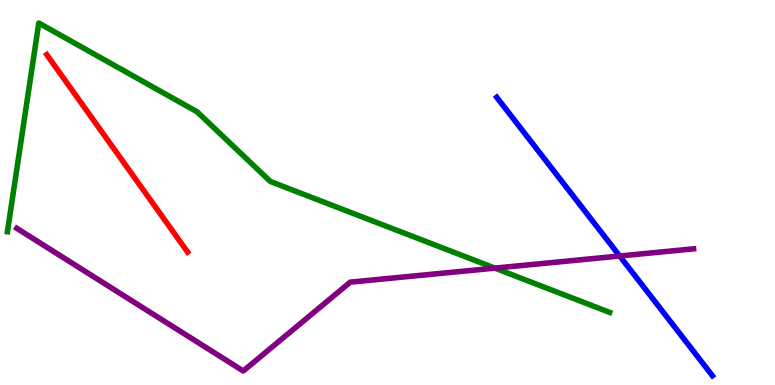[{'lines': ['blue', 'red'], 'intersections': []}, {'lines': ['green', 'red'], 'intersections': []}, {'lines': ['purple', 'red'], 'intersections': []}, {'lines': ['blue', 'green'], 'intersections': []}, {'lines': ['blue', 'purple'], 'intersections': [{'x': 8.0, 'y': 3.35}]}, {'lines': ['green', 'purple'], 'intersections': [{'x': 6.39, 'y': 3.04}]}]